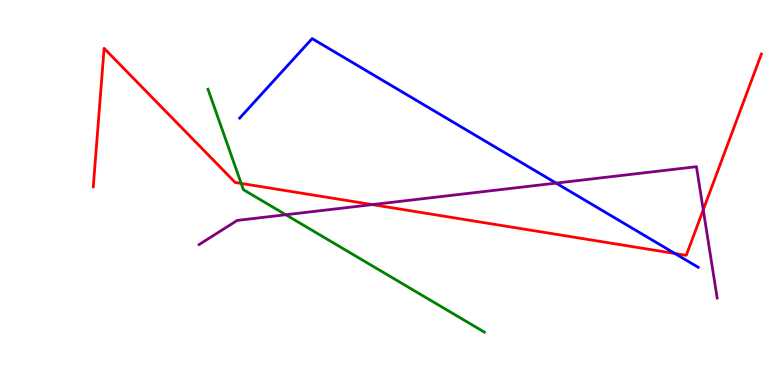[{'lines': ['blue', 'red'], 'intersections': [{'x': 8.71, 'y': 3.42}]}, {'lines': ['green', 'red'], 'intersections': [{'x': 3.11, 'y': 5.24}]}, {'lines': ['purple', 'red'], 'intersections': [{'x': 4.8, 'y': 4.69}, {'x': 9.07, 'y': 4.55}]}, {'lines': ['blue', 'green'], 'intersections': []}, {'lines': ['blue', 'purple'], 'intersections': [{'x': 7.18, 'y': 5.24}]}, {'lines': ['green', 'purple'], 'intersections': [{'x': 3.69, 'y': 4.42}]}]